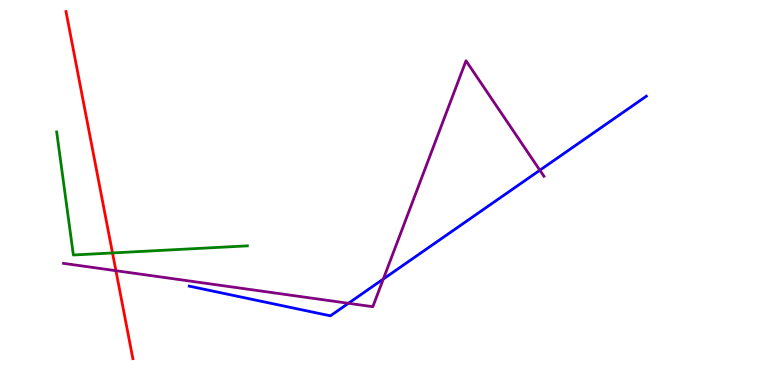[{'lines': ['blue', 'red'], 'intersections': []}, {'lines': ['green', 'red'], 'intersections': [{'x': 1.45, 'y': 3.43}]}, {'lines': ['purple', 'red'], 'intersections': [{'x': 1.5, 'y': 2.97}]}, {'lines': ['blue', 'green'], 'intersections': []}, {'lines': ['blue', 'purple'], 'intersections': [{'x': 4.5, 'y': 2.12}, {'x': 4.95, 'y': 2.75}, {'x': 6.97, 'y': 5.58}]}, {'lines': ['green', 'purple'], 'intersections': []}]